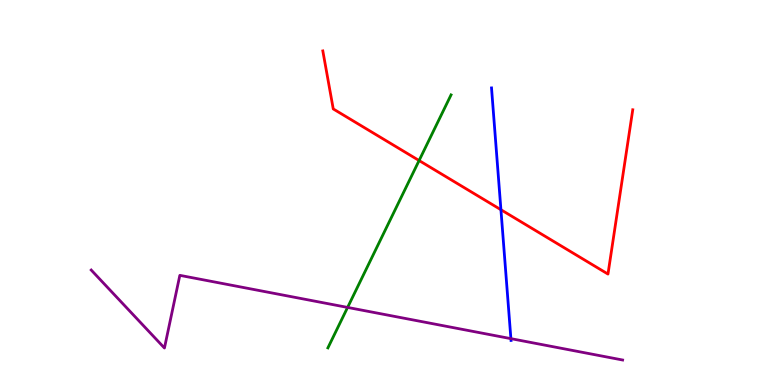[{'lines': ['blue', 'red'], 'intersections': [{'x': 6.46, 'y': 4.55}]}, {'lines': ['green', 'red'], 'intersections': [{'x': 5.41, 'y': 5.83}]}, {'lines': ['purple', 'red'], 'intersections': []}, {'lines': ['blue', 'green'], 'intersections': []}, {'lines': ['blue', 'purple'], 'intersections': [{'x': 6.59, 'y': 1.2}]}, {'lines': ['green', 'purple'], 'intersections': [{'x': 4.49, 'y': 2.02}]}]